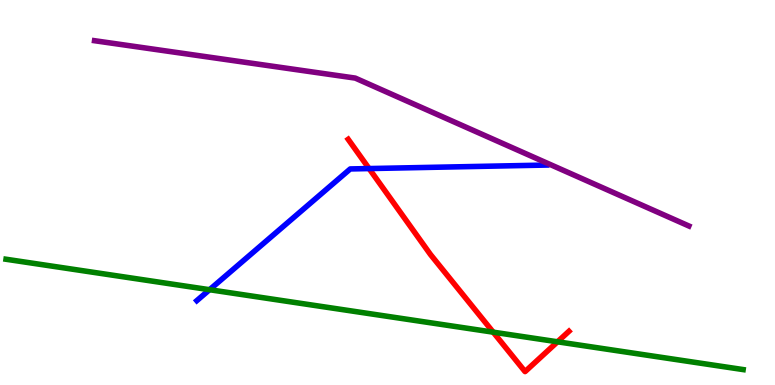[{'lines': ['blue', 'red'], 'intersections': [{'x': 4.76, 'y': 5.62}]}, {'lines': ['green', 'red'], 'intersections': [{'x': 6.36, 'y': 1.37}, {'x': 7.19, 'y': 1.12}]}, {'lines': ['purple', 'red'], 'intersections': []}, {'lines': ['blue', 'green'], 'intersections': [{'x': 2.7, 'y': 2.48}]}, {'lines': ['blue', 'purple'], 'intersections': []}, {'lines': ['green', 'purple'], 'intersections': []}]